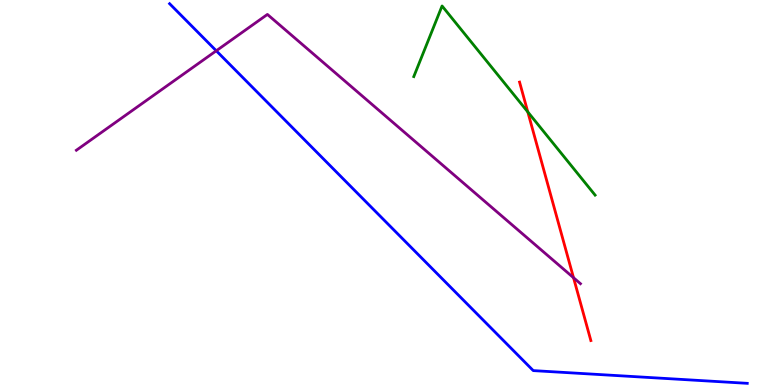[{'lines': ['blue', 'red'], 'intersections': []}, {'lines': ['green', 'red'], 'intersections': [{'x': 6.81, 'y': 7.09}]}, {'lines': ['purple', 'red'], 'intersections': [{'x': 7.4, 'y': 2.79}]}, {'lines': ['blue', 'green'], 'intersections': []}, {'lines': ['blue', 'purple'], 'intersections': [{'x': 2.79, 'y': 8.68}]}, {'lines': ['green', 'purple'], 'intersections': []}]